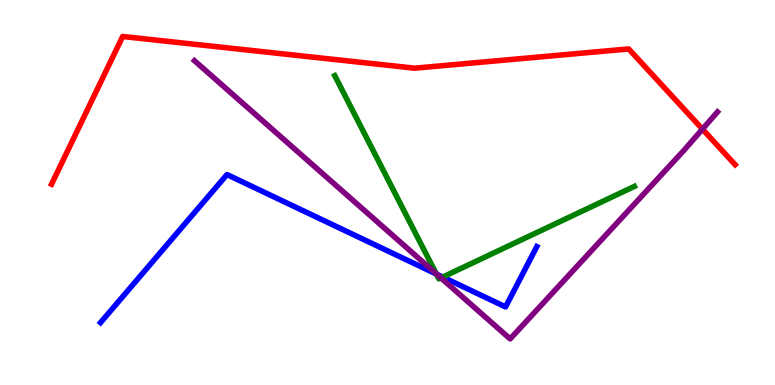[{'lines': ['blue', 'red'], 'intersections': []}, {'lines': ['green', 'red'], 'intersections': []}, {'lines': ['purple', 'red'], 'intersections': [{'x': 9.06, 'y': 6.65}]}, {'lines': ['blue', 'green'], 'intersections': [{'x': 5.63, 'y': 2.88}, {'x': 5.71, 'y': 2.8}]}, {'lines': ['blue', 'purple'], 'intersections': [{'x': 5.64, 'y': 2.88}]}, {'lines': ['green', 'purple'], 'intersections': [{'x': 5.63, 'y': 2.89}, {'x': 5.69, 'y': 2.78}]}]